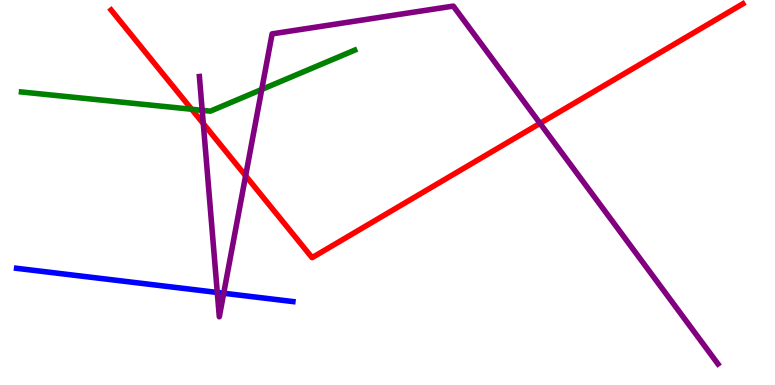[{'lines': ['blue', 'red'], 'intersections': []}, {'lines': ['green', 'red'], 'intersections': [{'x': 2.47, 'y': 7.16}]}, {'lines': ['purple', 'red'], 'intersections': [{'x': 2.62, 'y': 6.79}, {'x': 3.17, 'y': 5.43}, {'x': 6.97, 'y': 6.8}]}, {'lines': ['blue', 'green'], 'intersections': []}, {'lines': ['blue', 'purple'], 'intersections': [{'x': 2.8, 'y': 2.4}, {'x': 2.89, 'y': 2.38}]}, {'lines': ['green', 'purple'], 'intersections': [{'x': 2.61, 'y': 7.13}, {'x': 3.38, 'y': 7.68}]}]